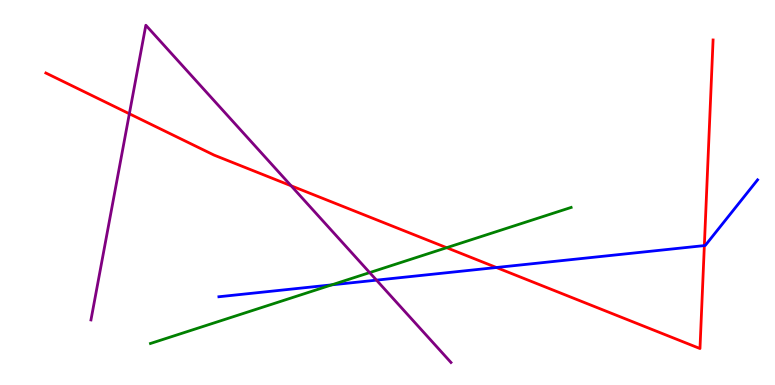[{'lines': ['blue', 'red'], 'intersections': [{'x': 6.41, 'y': 3.05}, {'x': 9.09, 'y': 3.62}]}, {'lines': ['green', 'red'], 'intersections': [{'x': 5.76, 'y': 3.57}]}, {'lines': ['purple', 'red'], 'intersections': [{'x': 1.67, 'y': 7.05}, {'x': 3.76, 'y': 5.17}]}, {'lines': ['blue', 'green'], 'intersections': [{'x': 4.28, 'y': 2.6}]}, {'lines': ['blue', 'purple'], 'intersections': [{'x': 4.86, 'y': 2.72}]}, {'lines': ['green', 'purple'], 'intersections': [{'x': 4.77, 'y': 2.92}]}]